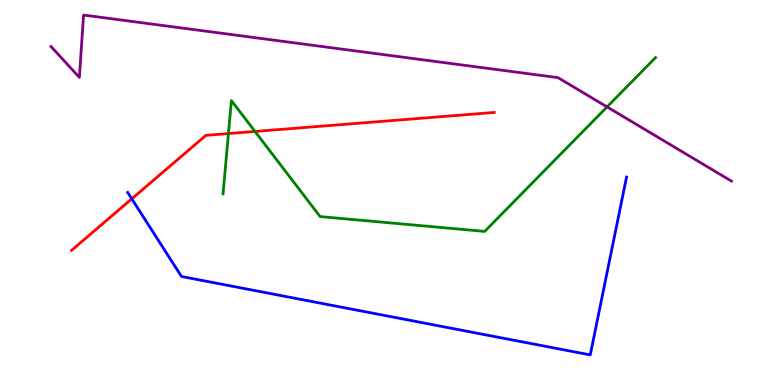[{'lines': ['blue', 'red'], 'intersections': [{'x': 1.7, 'y': 4.84}]}, {'lines': ['green', 'red'], 'intersections': [{'x': 2.95, 'y': 6.53}, {'x': 3.29, 'y': 6.59}]}, {'lines': ['purple', 'red'], 'intersections': []}, {'lines': ['blue', 'green'], 'intersections': []}, {'lines': ['blue', 'purple'], 'intersections': []}, {'lines': ['green', 'purple'], 'intersections': [{'x': 7.83, 'y': 7.22}]}]